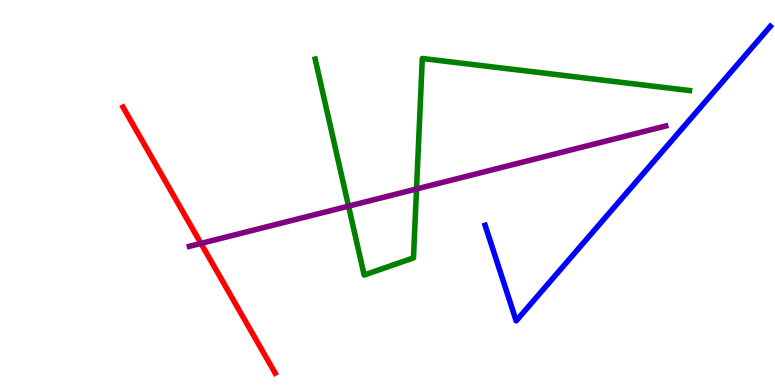[{'lines': ['blue', 'red'], 'intersections': []}, {'lines': ['green', 'red'], 'intersections': []}, {'lines': ['purple', 'red'], 'intersections': [{'x': 2.59, 'y': 3.68}]}, {'lines': ['blue', 'green'], 'intersections': []}, {'lines': ['blue', 'purple'], 'intersections': []}, {'lines': ['green', 'purple'], 'intersections': [{'x': 4.5, 'y': 4.65}, {'x': 5.37, 'y': 5.09}]}]